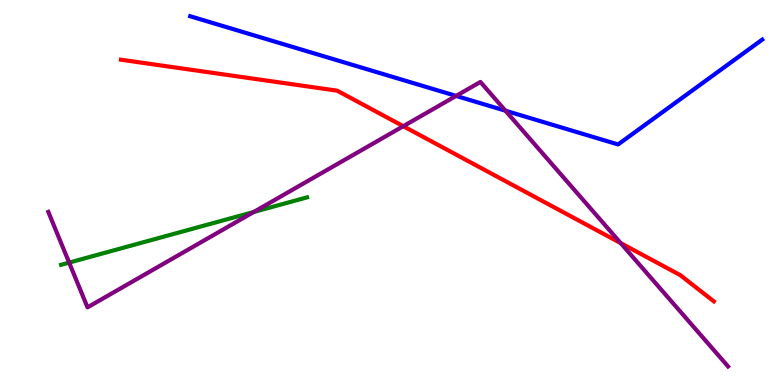[{'lines': ['blue', 'red'], 'intersections': []}, {'lines': ['green', 'red'], 'intersections': []}, {'lines': ['purple', 'red'], 'intersections': [{'x': 5.2, 'y': 6.72}, {'x': 8.01, 'y': 3.69}]}, {'lines': ['blue', 'green'], 'intersections': []}, {'lines': ['blue', 'purple'], 'intersections': [{'x': 5.89, 'y': 7.51}, {'x': 6.52, 'y': 7.12}]}, {'lines': ['green', 'purple'], 'intersections': [{'x': 0.892, 'y': 3.18}, {'x': 3.27, 'y': 4.49}]}]